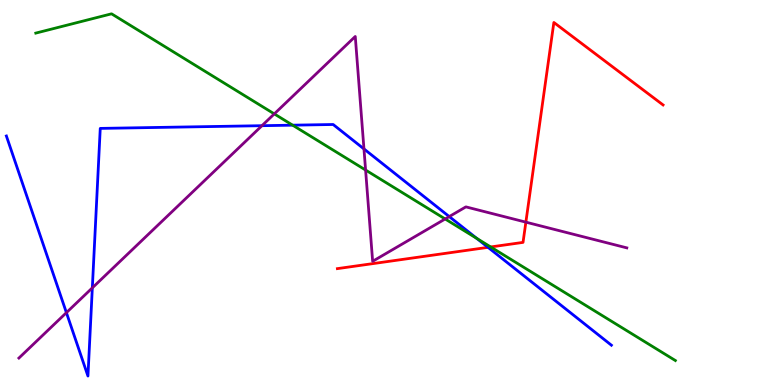[{'lines': ['blue', 'red'], 'intersections': [{'x': 6.3, 'y': 3.58}]}, {'lines': ['green', 'red'], 'intersections': [{'x': 6.33, 'y': 3.59}]}, {'lines': ['purple', 'red'], 'intersections': [{'x': 6.79, 'y': 4.23}]}, {'lines': ['blue', 'green'], 'intersections': [{'x': 3.78, 'y': 6.75}, {'x': 6.15, 'y': 3.81}]}, {'lines': ['blue', 'purple'], 'intersections': [{'x': 0.857, 'y': 1.88}, {'x': 1.19, 'y': 2.52}, {'x': 3.38, 'y': 6.74}, {'x': 4.7, 'y': 6.13}, {'x': 5.8, 'y': 4.37}]}, {'lines': ['green', 'purple'], 'intersections': [{'x': 3.54, 'y': 7.04}, {'x': 4.72, 'y': 5.58}, {'x': 5.74, 'y': 4.31}]}]